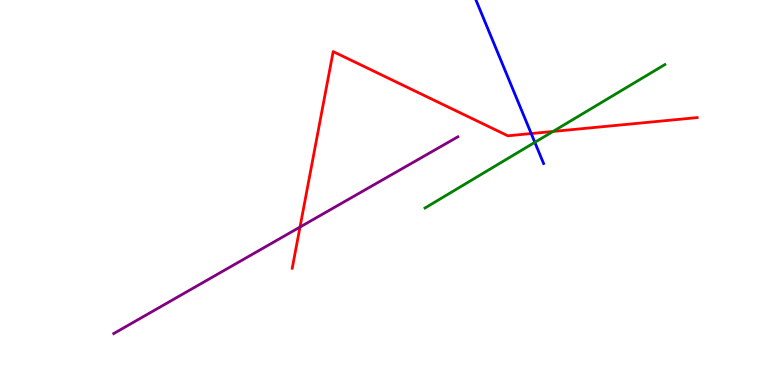[{'lines': ['blue', 'red'], 'intersections': [{'x': 6.85, 'y': 6.53}]}, {'lines': ['green', 'red'], 'intersections': [{'x': 7.14, 'y': 6.59}]}, {'lines': ['purple', 'red'], 'intersections': [{'x': 3.87, 'y': 4.1}]}, {'lines': ['blue', 'green'], 'intersections': [{'x': 6.9, 'y': 6.3}]}, {'lines': ['blue', 'purple'], 'intersections': []}, {'lines': ['green', 'purple'], 'intersections': []}]